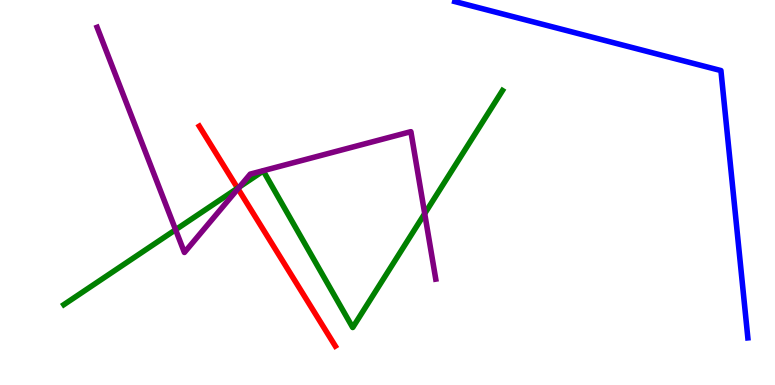[{'lines': ['blue', 'red'], 'intersections': []}, {'lines': ['green', 'red'], 'intersections': [{'x': 3.07, 'y': 5.11}]}, {'lines': ['purple', 'red'], 'intersections': [{'x': 3.07, 'y': 5.1}]}, {'lines': ['blue', 'green'], 'intersections': []}, {'lines': ['blue', 'purple'], 'intersections': []}, {'lines': ['green', 'purple'], 'intersections': [{'x': 2.27, 'y': 4.03}, {'x': 3.09, 'y': 5.15}, {'x': 5.48, 'y': 4.45}]}]